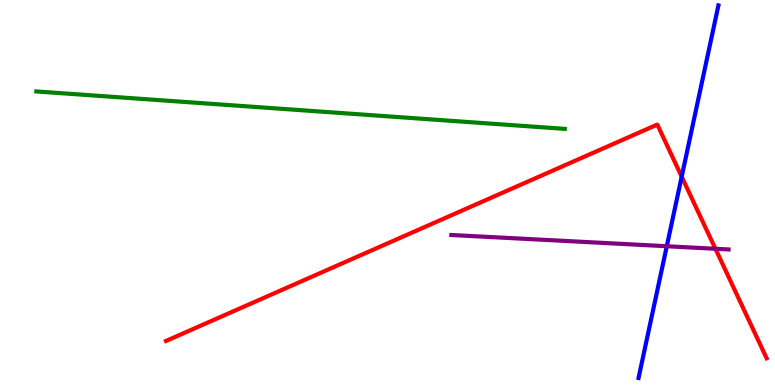[{'lines': ['blue', 'red'], 'intersections': [{'x': 8.8, 'y': 5.41}]}, {'lines': ['green', 'red'], 'intersections': []}, {'lines': ['purple', 'red'], 'intersections': [{'x': 9.23, 'y': 3.54}]}, {'lines': ['blue', 'green'], 'intersections': []}, {'lines': ['blue', 'purple'], 'intersections': [{'x': 8.6, 'y': 3.6}]}, {'lines': ['green', 'purple'], 'intersections': []}]